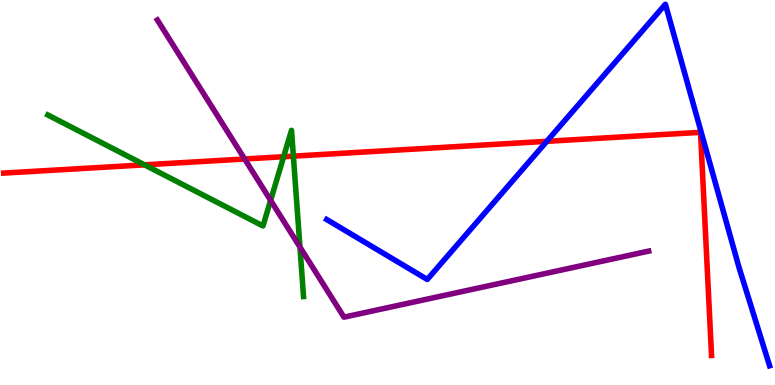[{'lines': ['blue', 'red'], 'intersections': [{'x': 7.06, 'y': 6.33}]}, {'lines': ['green', 'red'], 'intersections': [{'x': 1.87, 'y': 5.72}, {'x': 3.66, 'y': 5.93}, {'x': 3.79, 'y': 5.94}]}, {'lines': ['purple', 'red'], 'intersections': [{'x': 3.16, 'y': 5.87}]}, {'lines': ['blue', 'green'], 'intersections': []}, {'lines': ['blue', 'purple'], 'intersections': []}, {'lines': ['green', 'purple'], 'intersections': [{'x': 3.49, 'y': 4.8}, {'x': 3.87, 'y': 3.58}]}]